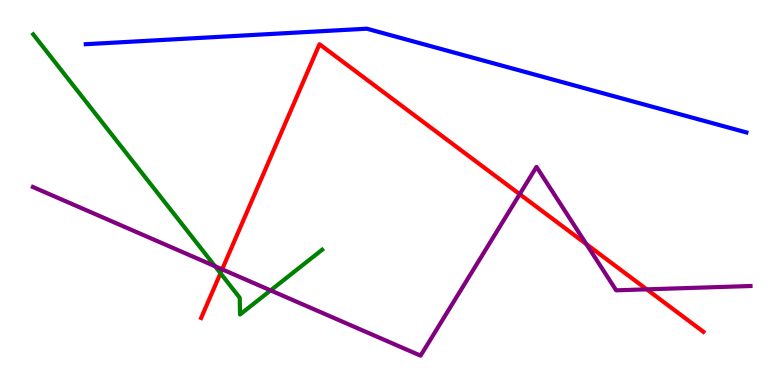[{'lines': ['blue', 'red'], 'intersections': []}, {'lines': ['green', 'red'], 'intersections': [{'x': 2.85, 'y': 2.9}]}, {'lines': ['purple', 'red'], 'intersections': [{'x': 2.87, 'y': 3.0}, {'x': 6.71, 'y': 4.96}, {'x': 7.57, 'y': 3.66}, {'x': 8.34, 'y': 2.48}]}, {'lines': ['blue', 'green'], 'intersections': []}, {'lines': ['blue', 'purple'], 'intersections': []}, {'lines': ['green', 'purple'], 'intersections': [{'x': 2.77, 'y': 3.09}, {'x': 3.49, 'y': 2.46}]}]